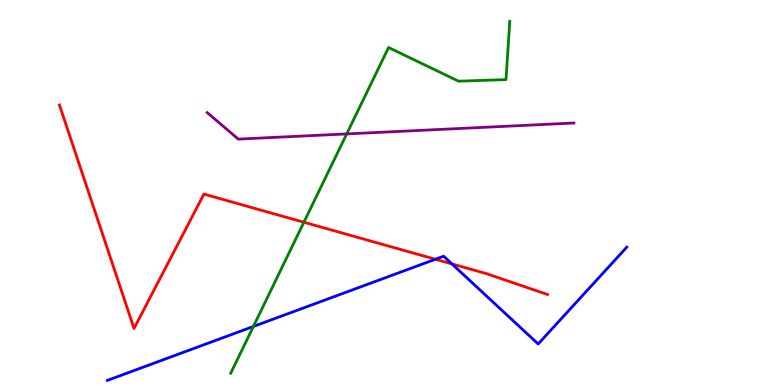[{'lines': ['blue', 'red'], 'intersections': [{'x': 5.62, 'y': 3.27}, {'x': 5.83, 'y': 3.15}]}, {'lines': ['green', 'red'], 'intersections': [{'x': 3.92, 'y': 4.23}]}, {'lines': ['purple', 'red'], 'intersections': []}, {'lines': ['blue', 'green'], 'intersections': [{'x': 3.27, 'y': 1.52}]}, {'lines': ['blue', 'purple'], 'intersections': []}, {'lines': ['green', 'purple'], 'intersections': [{'x': 4.47, 'y': 6.52}]}]